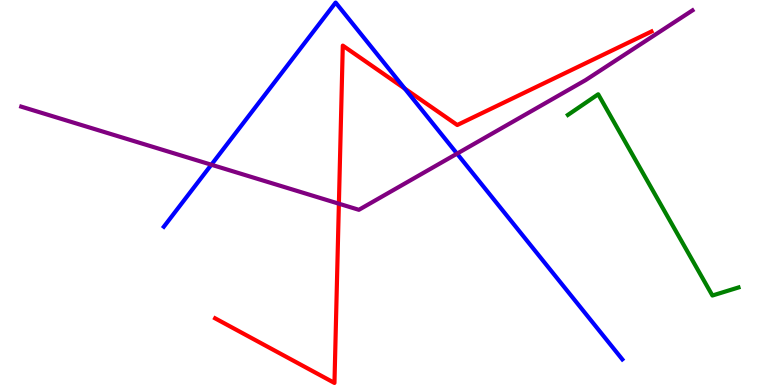[{'lines': ['blue', 'red'], 'intersections': [{'x': 5.22, 'y': 7.7}]}, {'lines': ['green', 'red'], 'intersections': []}, {'lines': ['purple', 'red'], 'intersections': [{'x': 4.37, 'y': 4.71}]}, {'lines': ['blue', 'green'], 'intersections': []}, {'lines': ['blue', 'purple'], 'intersections': [{'x': 2.73, 'y': 5.72}, {'x': 5.9, 'y': 6.01}]}, {'lines': ['green', 'purple'], 'intersections': []}]